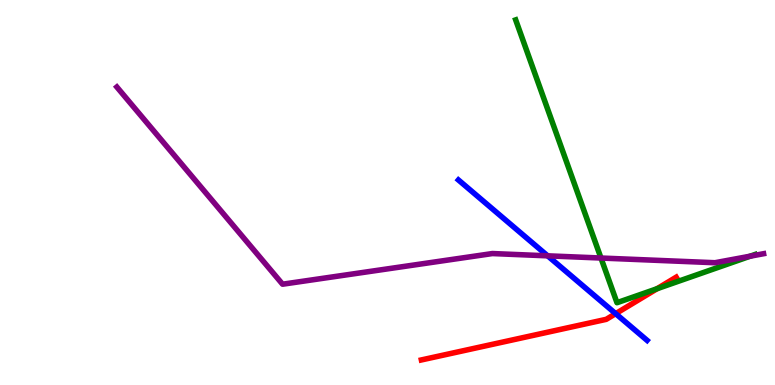[{'lines': ['blue', 'red'], 'intersections': [{'x': 7.94, 'y': 1.85}]}, {'lines': ['green', 'red'], 'intersections': [{'x': 8.48, 'y': 2.5}]}, {'lines': ['purple', 'red'], 'intersections': []}, {'lines': ['blue', 'green'], 'intersections': []}, {'lines': ['blue', 'purple'], 'intersections': [{'x': 7.07, 'y': 3.36}]}, {'lines': ['green', 'purple'], 'intersections': [{'x': 7.75, 'y': 3.3}, {'x': 9.68, 'y': 3.35}]}]